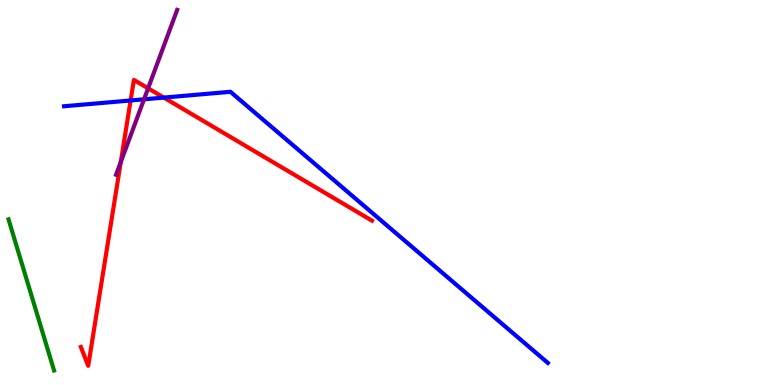[{'lines': ['blue', 'red'], 'intersections': [{'x': 1.69, 'y': 7.39}, {'x': 2.11, 'y': 7.47}]}, {'lines': ['green', 'red'], 'intersections': []}, {'lines': ['purple', 'red'], 'intersections': [{'x': 1.56, 'y': 5.79}, {'x': 1.91, 'y': 7.71}]}, {'lines': ['blue', 'green'], 'intersections': []}, {'lines': ['blue', 'purple'], 'intersections': [{'x': 1.86, 'y': 7.42}]}, {'lines': ['green', 'purple'], 'intersections': []}]